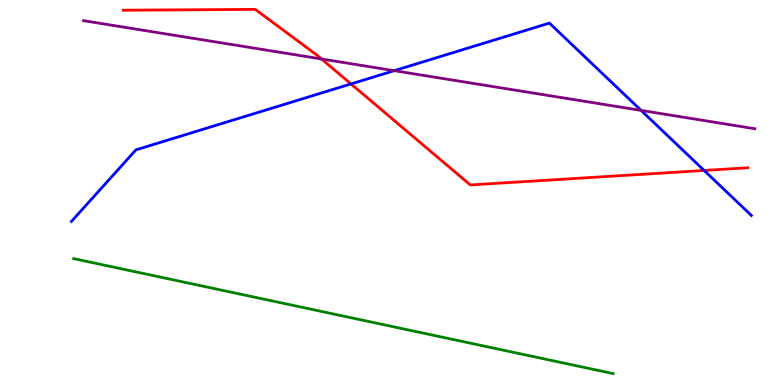[{'lines': ['blue', 'red'], 'intersections': [{'x': 4.53, 'y': 7.82}, {'x': 9.09, 'y': 5.57}]}, {'lines': ['green', 'red'], 'intersections': []}, {'lines': ['purple', 'red'], 'intersections': [{'x': 4.15, 'y': 8.47}]}, {'lines': ['blue', 'green'], 'intersections': []}, {'lines': ['blue', 'purple'], 'intersections': [{'x': 5.09, 'y': 8.16}, {'x': 8.27, 'y': 7.13}]}, {'lines': ['green', 'purple'], 'intersections': []}]